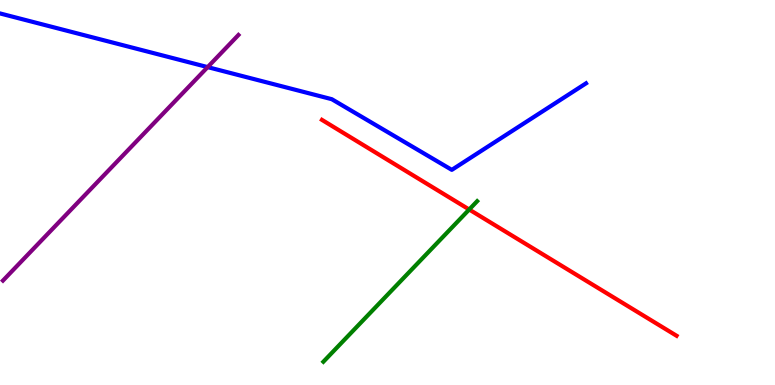[{'lines': ['blue', 'red'], 'intersections': []}, {'lines': ['green', 'red'], 'intersections': [{'x': 6.05, 'y': 4.56}]}, {'lines': ['purple', 'red'], 'intersections': []}, {'lines': ['blue', 'green'], 'intersections': []}, {'lines': ['blue', 'purple'], 'intersections': [{'x': 2.68, 'y': 8.26}]}, {'lines': ['green', 'purple'], 'intersections': []}]